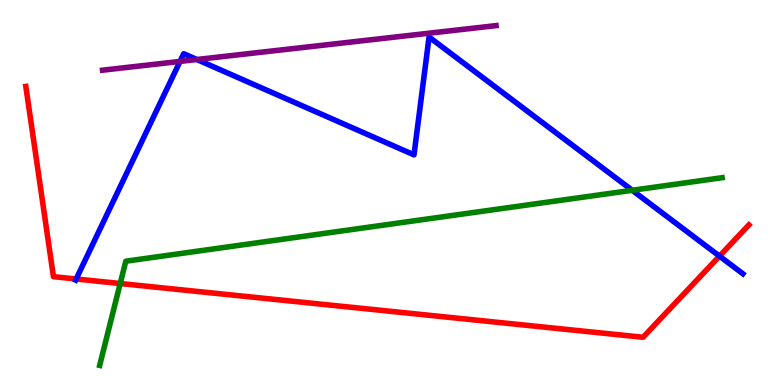[{'lines': ['blue', 'red'], 'intersections': [{'x': 0.983, 'y': 2.75}, {'x': 9.28, 'y': 3.35}]}, {'lines': ['green', 'red'], 'intersections': [{'x': 1.55, 'y': 2.64}]}, {'lines': ['purple', 'red'], 'intersections': []}, {'lines': ['blue', 'green'], 'intersections': [{'x': 8.16, 'y': 5.06}]}, {'lines': ['blue', 'purple'], 'intersections': [{'x': 2.32, 'y': 8.4}, {'x': 2.54, 'y': 8.45}]}, {'lines': ['green', 'purple'], 'intersections': []}]